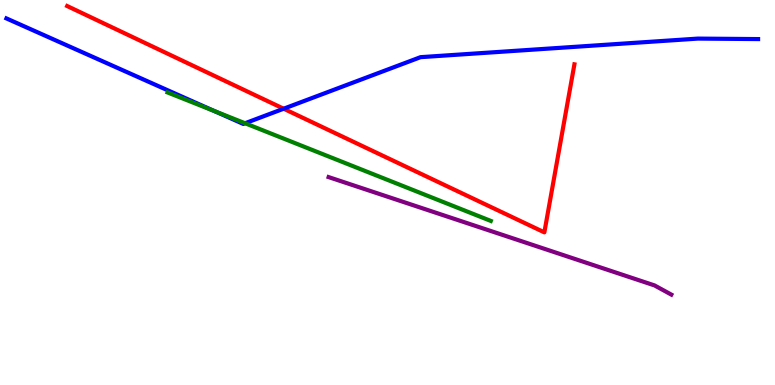[{'lines': ['blue', 'red'], 'intersections': [{'x': 3.66, 'y': 7.18}]}, {'lines': ['green', 'red'], 'intersections': []}, {'lines': ['purple', 'red'], 'intersections': []}, {'lines': ['blue', 'green'], 'intersections': [{'x': 2.77, 'y': 7.12}, {'x': 3.16, 'y': 6.8}]}, {'lines': ['blue', 'purple'], 'intersections': []}, {'lines': ['green', 'purple'], 'intersections': []}]